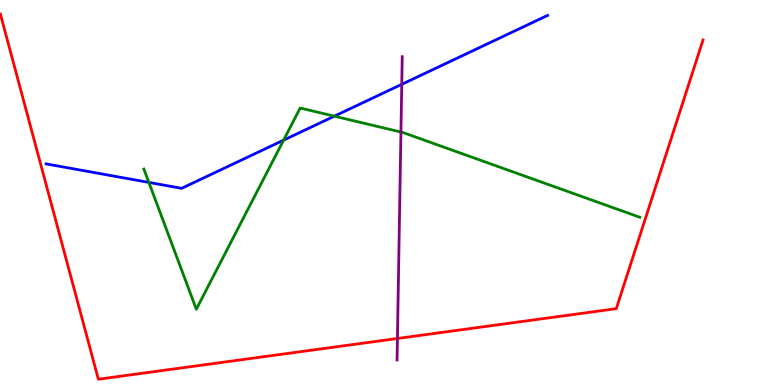[{'lines': ['blue', 'red'], 'intersections': []}, {'lines': ['green', 'red'], 'intersections': []}, {'lines': ['purple', 'red'], 'intersections': [{'x': 5.13, 'y': 1.21}]}, {'lines': ['blue', 'green'], 'intersections': [{'x': 1.92, 'y': 5.26}, {'x': 3.66, 'y': 6.36}, {'x': 4.31, 'y': 6.98}]}, {'lines': ['blue', 'purple'], 'intersections': [{'x': 5.18, 'y': 7.81}]}, {'lines': ['green', 'purple'], 'intersections': [{'x': 5.17, 'y': 6.57}]}]